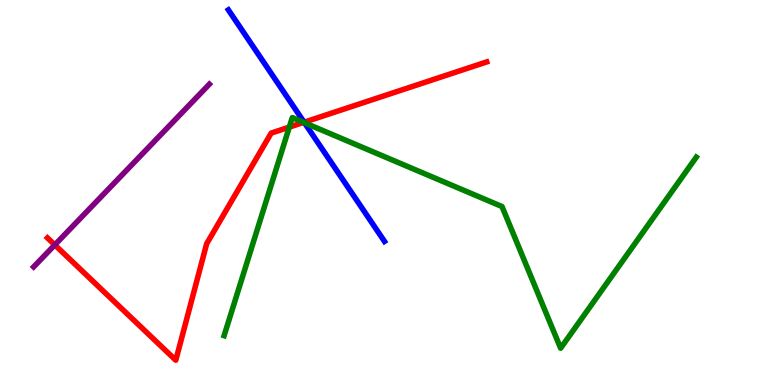[{'lines': ['blue', 'red'], 'intersections': [{'x': 3.92, 'y': 6.83}]}, {'lines': ['green', 'red'], 'intersections': [{'x': 3.73, 'y': 6.7}, {'x': 3.92, 'y': 6.82}]}, {'lines': ['purple', 'red'], 'intersections': [{'x': 0.707, 'y': 3.64}]}, {'lines': ['blue', 'green'], 'intersections': [{'x': 3.93, 'y': 6.81}]}, {'lines': ['blue', 'purple'], 'intersections': []}, {'lines': ['green', 'purple'], 'intersections': []}]